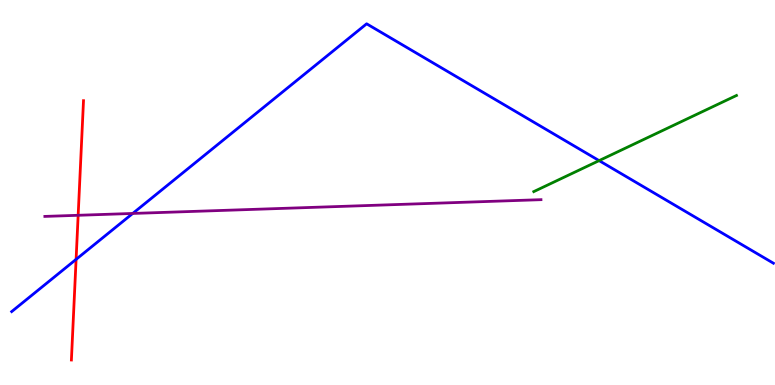[{'lines': ['blue', 'red'], 'intersections': [{'x': 0.982, 'y': 3.26}]}, {'lines': ['green', 'red'], 'intersections': []}, {'lines': ['purple', 'red'], 'intersections': [{'x': 1.01, 'y': 4.41}]}, {'lines': ['blue', 'green'], 'intersections': [{'x': 7.73, 'y': 5.83}]}, {'lines': ['blue', 'purple'], 'intersections': [{'x': 1.71, 'y': 4.46}]}, {'lines': ['green', 'purple'], 'intersections': []}]